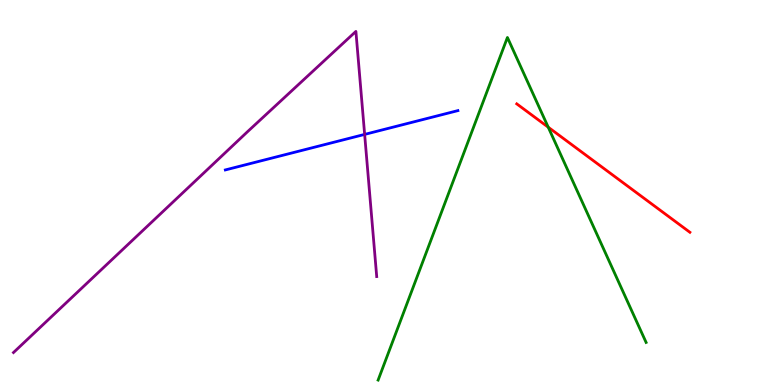[{'lines': ['blue', 'red'], 'intersections': []}, {'lines': ['green', 'red'], 'intersections': [{'x': 7.07, 'y': 6.7}]}, {'lines': ['purple', 'red'], 'intersections': []}, {'lines': ['blue', 'green'], 'intersections': []}, {'lines': ['blue', 'purple'], 'intersections': [{'x': 4.71, 'y': 6.51}]}, {'lines': ['green', 'purple'], 'intersections': []}]